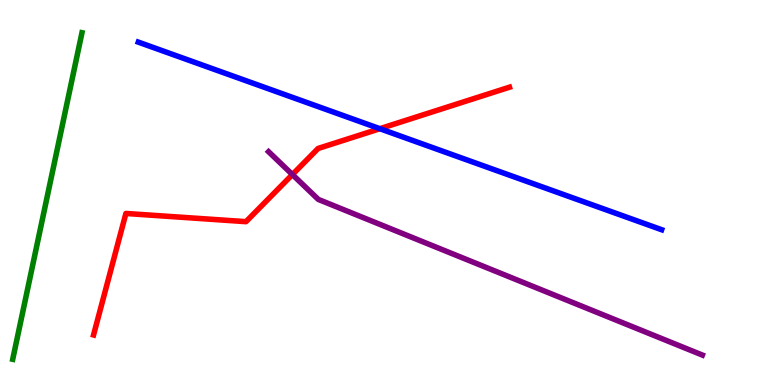[{'lines': ['blue', 'red'], 'intersections': [{'x': 4.9, 'y': 6.66}]}, {'lines': ['green', 'red'], 'intersections': []}, {'lines': ['purple', 'red'], 'intersections': [{'x': 3.77, 'y': 5.47}]}, {'lines': ['blue', 'green'], 'intersections': []}, {'lines': ['blue', 'purple'], 'intersections': []}, {'lines': ['green', 'purple'], 'intersections': []}]